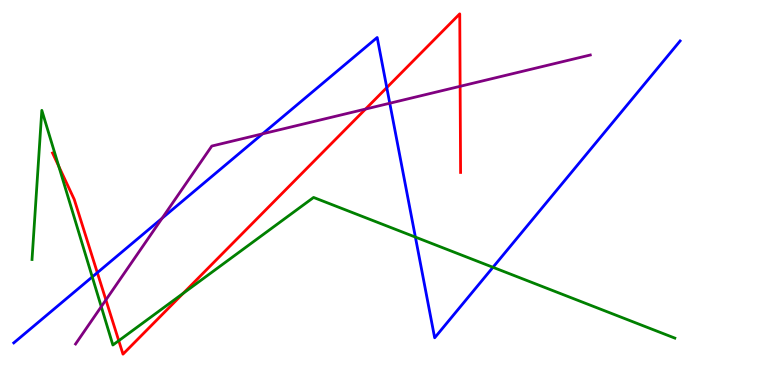[{'lines': ['blue', 'red'], 'intersections': [{'x': 1.26, 'y': 2.92}, {'x': 4.99, 'y': 7.72}]}, {'lines': ['green', 'red'], 'intersections': [{'x': 0.758, 'y': 5.68}, {'x': 1.53, 'y': 1.15}, {'x': 2.36, 'y': 2.38}]}, {'lines': ['purple', 'red'], 'intersections': [{'x': 1.37, 'y': 2.21}, {'x': 4.72, 'y': 7.17}, {'x': 5.94, 'y': 7.76}]}, {'lines': ['blue', 'green'], 'intersections': [{'x': 1.19, 'y': 2.81}, {'x': 5.36, 'y': 3.84}, {'x': 6.36, 'y': 3.06}]}, {'lines': ['blue', 'purple'], 'intersections': [{'x': 2.09, 'y': 4.33}, {'x': 3.39, 'y': 6.52}, {'x': 5.03, 'y': 7.32}]}, {'lines': ['green', 'purple'], 'intersections': [{'x': 1.31, 'y': 2.03}]}]